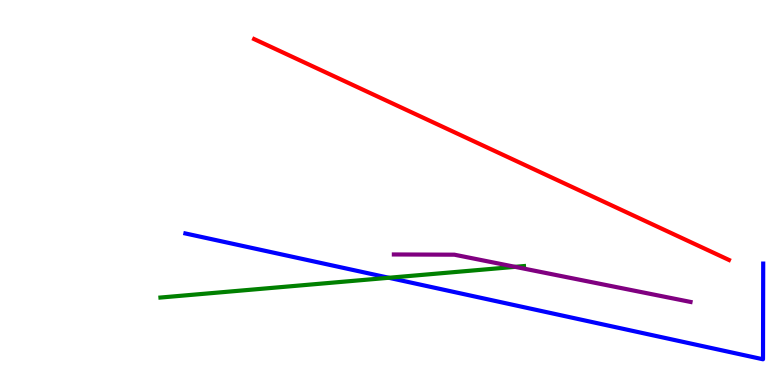[{'lines': ['blue', 'red'], 'intersections': []}, {'lines': ['green', 'red'], 'intersections': []}, {'lines': ['purple', 'red'], 'intersections': []}, {'lines': ['blue', 'green'], 'intersections': [{'x': 5.02, 'y': 2.79}]}, {'lines': ['blue', 'purple'], 'intersections': []}, {'lines': ['green', 'purple'], 'intersections': [{'x': 6.65, 'y': 3.07}]}]